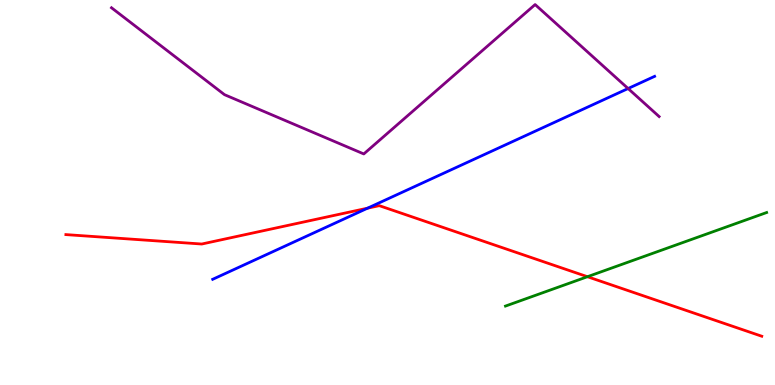[{'lines': ['blue', 'red'], 'intersections': [{'x': 4.74, 'y': 4.59}]}, {'lines': ['green', 'red'], 'intersections': [{'x': 7.58, 'y': 2.81}]}, {'lines': ['purple', 'red'], 'intersections': []}, {'lines': ['blue', 'green'], 'intersections': []}, {'lines': ['blue', 'purple'], 'intersections': [{'x': 8.1, 'y': 7.7}]}, {'lines': ['green', 'purple'], 'intersections': []}]